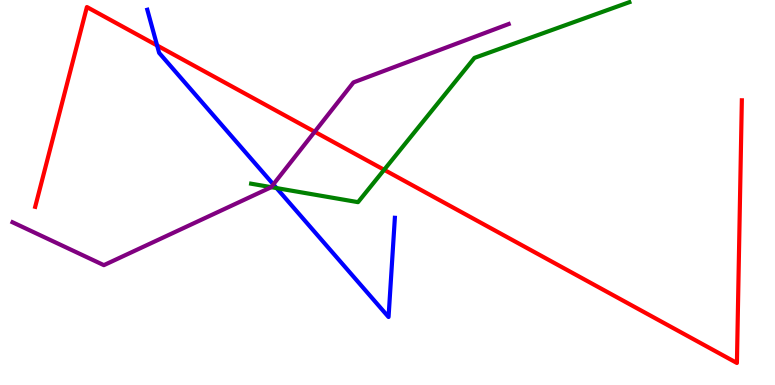[{'lines': ['blue', 'red'], 'intersections': [{'x': 2.03, 'y': 8.82}]}, {'lines': ['green', 'red'], 'intersections': [{'x': 4.96, 'y': 5.59}]}, {'lines': ['purple', 'red'], 'intersections': [{'x': 4.06, 'y': 6.58}]}, {'lines': ['blue', 'green'], 'intersections': [{'x': 3.57, 'y': 5.11}]}, {'lines': ['blue', 'purple'], 'intersections': [{'x': 3.53, 'y': 5.21}]}, {'lines': ['green', 'purple'], 'intersections': [{'x': 3.5, 'y': 5.14}]}]